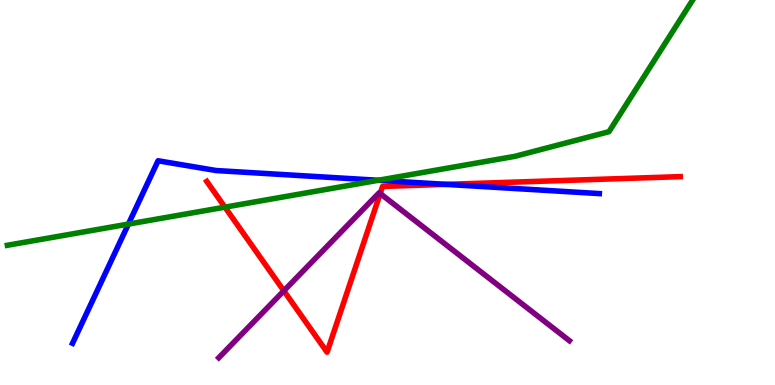[{'lines': ['blue', 'red'], 'intersections': [{'x': 5.75, 'y': 5.21}]}, {'lines': ['green', 'red'], 'intersections': [{'x': 2.9, 'y': 4.62}]}, {'lines': ['purple', 'red'], 'intersections': [{'x': 3.66, 'y': 2.45}, {'x': 4.91, 'y': 4.97}]}, {'lines': ['blue', 'green'], 'intersections': [{'x': 1.66, 'y': 4.18}, {'x': 4.88, 'y': 5.32}]}, {'lines': ['blue', 'purple'], 'intersections': []}, {'lines': ['green', 'purple'], 'intersections': []}]